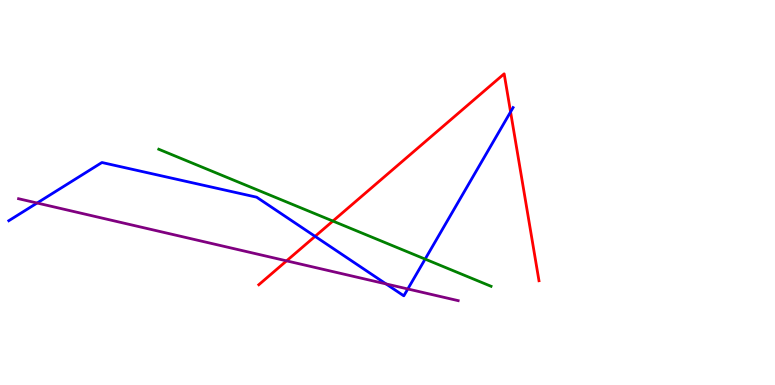[{'lines': ['blue', 'red'], 'intersections': [{'x': 4.07, 'y': 3.86}, {'x': 6.59, 'y': 7.09}]}, {'lines': ['green', 'red'], 'intersections': [{'x': 4.3, 'y': 4.26}]}, {'lines': ['purple', 'red'], 'intersections': [{'x': 3.7, 'y': 3.22}]}, {'lines': ['blue', 'green'], 'intersections': [{'x': 5.49, 'y': 3.27}]}, {'lines': ['blue', 'purple'], 'intersections': [{'x': 0.479, 'y': 4.73}, {'x': 4.98, 'y': 2.63}, {'x': 5.26, 'y': 2.49}]}, {'lines': ['green', 'purple'], 'intersections': []}]